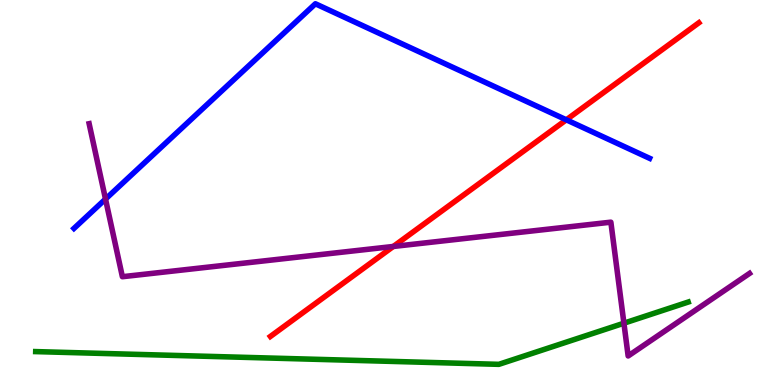[{'lines': ['blue', 'red'], 'intersections': [{'x': 7.31, 'y': 6.89}]}, {'lines': ['green', 'red'], 'intersections': []}, {'lines': ['purple', 'red'], 'intersections': [{'x': 5.08, 'y': 3.6}]}, {'lines': ['blue', 'green'], 'intersections': []}, {'lines': ['blue', 'purple'], 'intersections': [{'x': 1.36, 'y': 4.83}]}, {'lines': ['green', 'purple'], 'intersections': [{'x': 8.05, 'y': 1.61}]}]